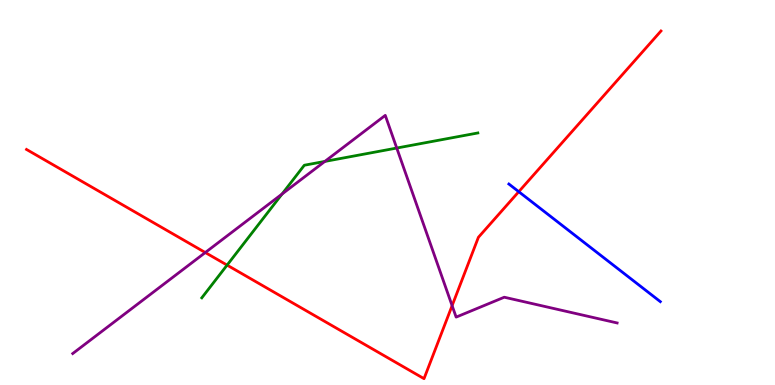[{'lines': ['blue', 'red'], 'intersections': [{'x': 6.69, 'y': 5.02}]}, {'lines': ['green', 'red'], 'intersections': [{'x': 2.93, 'y': 3.11}]}, {'lines': ['purple', 'red'], 'intersections': [{'x': 2.65, 'y': 3.44}, {'x': 5.83, 'y': 2.06}]}, {'lines': ['blue', 'green'], 'intersections': []}, {'lines': ['blue', 'purple'], 'intersections': []}, {'lines': ['green', 'purple'], 'intersections': [{'x': 3.64, 'y': 4.96}, {'x': 4.19, 'y': 5.81}, {'x': 5.12, 'y': 6.15}]}]